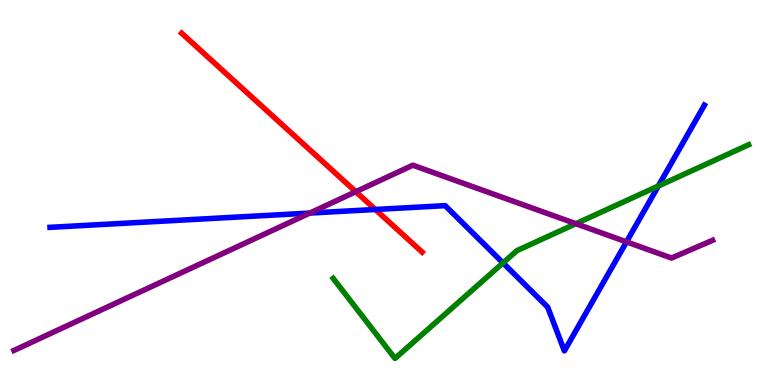[{'lines': ['blue', 'red'], 'intersections': [{'x': 4.84, 'y': 4.56}]}, {'lines': ['green', 'red'], 'intersections': []}, {'lines': ['purple', 'red'], 'intersections': [{'x': 4.59, 'y': 5.02}]}, {'lines': ['blue', 'green'], 'intersections': [{'x': 6.49, 'y': 3.17}, {'x': 8.49, 'y': 5.17}]}, {'lines': ['blue', 'purple'], 'intersections': [{'x': 4.0, 'y': 4.47}, {'x': 8.08, 'y': 3.72}]}, {'lines': ['green', 'purple'], 'intersections': [{'x': 7.43, 'y': 4.19}]}]